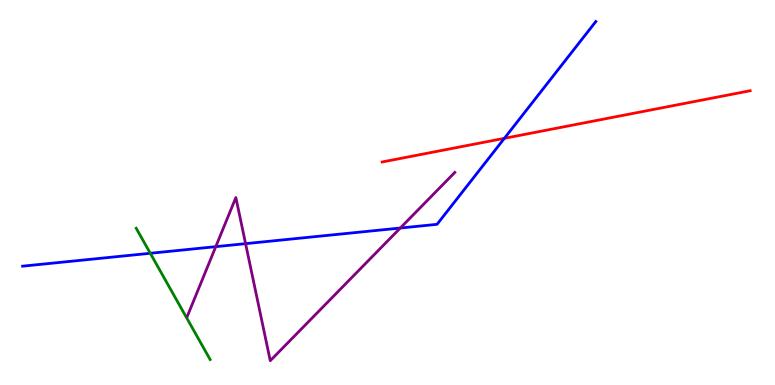[{'lines': ['blue', 'red'], 'intersections': [{'x': 6.51, 'y': 6.41}]}, {'lines': ['green', 'red'], 'intersections': []}, {'lines': ['purple', 'red'], 'intersections': []}, {'lines': ['blue', 'green'], 'intersections': [{'x': 1.94, 'y': 3.42}]}, {'lines': ['blue', 'purple'], 'intersections': [{'x': 2.78, 'y': 3.59}, {'x': 3.17, 'y': 3.67}, {'x': 5.17, 'y': 4.08}]}, {'lines': ['green', 'purple'], 'intersections': []}]